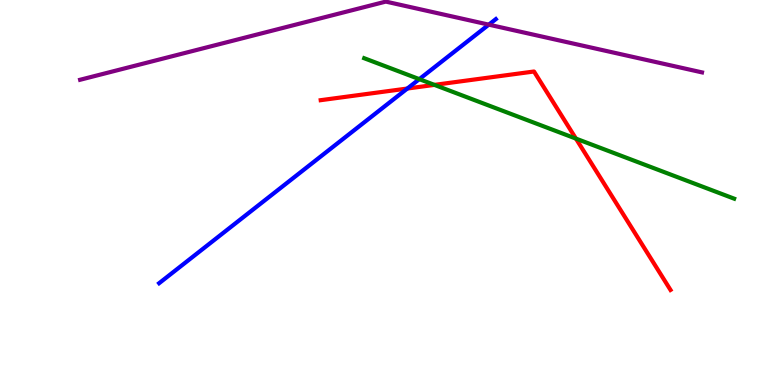[{'lines': ['blue', 'red'], 'intersections': [{'x': 5.26, 'y': 7.7}]}, {'lines': ['green', 'red'], 'intersections': [{'x': 5.61, 'y': 7.8}, {'x': 7.43, 'y': 6.4}]}, {'lines': ['purple', 'red'], 'intersections': []}, {'lines': ['blue', 'green'], 'intersections': [{'x': 5.41, 'y': 7.94}]}, {'lines': ['blue', 'purple'], 'intersections': [{'x': 6.31, 'y': 9.36}]}, {'lines': ['green', 'purple'], 'intersections': []}]